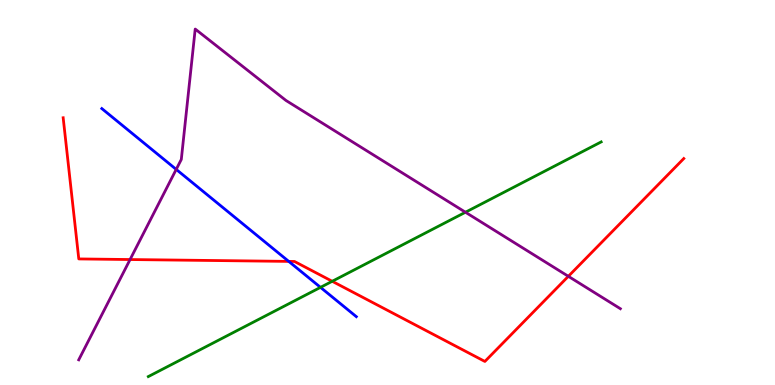[{'lines': ['blue', 'red'], 'intersections': [{'x': 3.73, 'y': 3.21}]}, {'lines': ['green', 'red'], 'intersections': [{'x': 4.29, 'y': 2.69}]}, {'lines': ['purple', 'red'], 'intersections': [{'x': 1.68, 'y': 3.26}, {'x': 7.33, 'y': 2.82}]}, {'lines': ['blue', 'green'], 'intersections': [{'x': 4.14, 'y': 2.54}]}, {'lines': ['blue', 'purple'], 'intersections': [{'x': 2.27, 'y': 5.6}]}, {'lines': ['green', 'purple'], 'intersections': [{'x': 6.01, 'y': 4.49}]}]